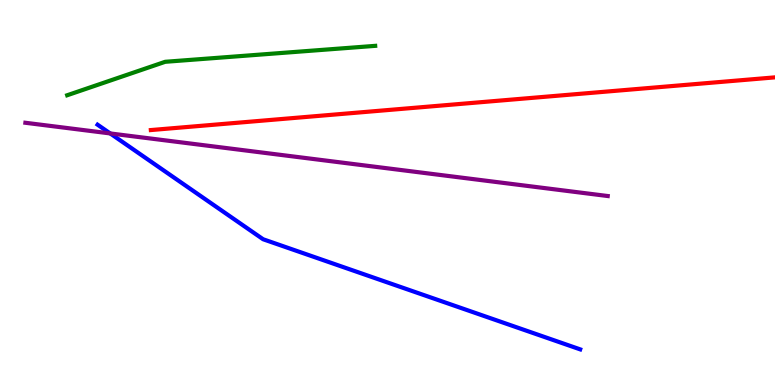[{'lines': ['blue', 'red'], 'intersections': []}, {'lines': ['green', 'red'], 'intersections': []}, {'lines': ['purple', 'red'], 'intersections': []}, {'lines': ['blue', 'green'], 'intersections': []}, {'lines': ['blue', 'purple'], 'intersections': [{'x': 1.42, 'y': 6.53}]}, {'lines': ['green', 'purple'], 'intersections': []}]